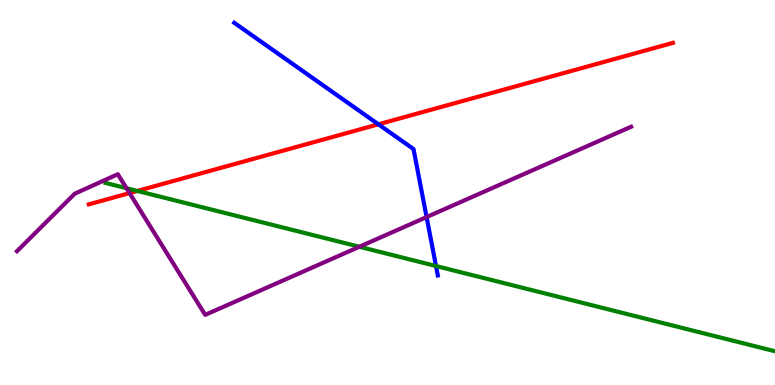[{'lines': ['blue', 'red'], 'intersections': [{'x': 4.88, 'y': 6.77}]}, {'lines': ['green', 'red'], 'intersections': [{'x': 1.77, 'y': 5.04}]}, {'lines': ['purple', 'red'], 'intersections': [{'x': 1.67, 'y': 4.98}]}, {'lines': ['blue', 'green'], 'intersections': [{'x': 5.63, 'y': 3.09}]}, {'lines': ['blue', 'purple'], 'intersections': [{'x': 5.5, 'y': 4.36}]}, {'lines': ['green', 'purple'], 'intersections': [{'x': 1.63, 'y': 5.11}, {'x': 4.64, 'y': 3.59}]}]